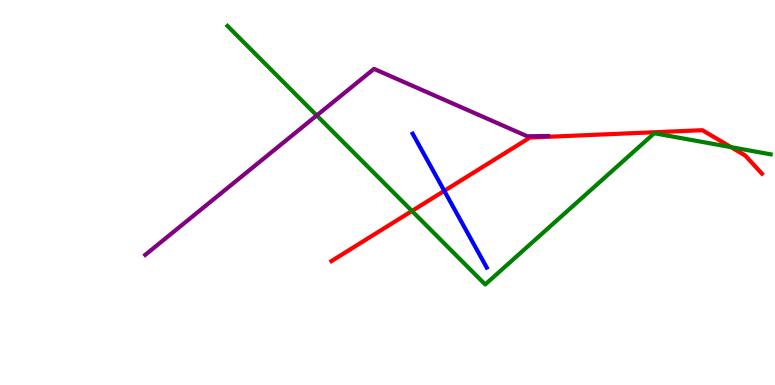[{'lines': ['blue', 'red'], 'intersections': [{'x': 5.73, 'y': 5.04}]}, {'lines': ['green', 'red'], 'intersections': [{'x': 5.32, 'y': 4.52}, {'x': 9.43, 'y': 6.18}]}, {'lines': ['purple', 'red'], 'intersections': []}, {'lines': ['blue', 'green'], 'intersections': []}, {'lines': ['blue', 'purple'], 'intersections': []}, {'lines': ['green', 'purple'], 'intersections': [{'x': 4.09, 'y': 7.0}]}]